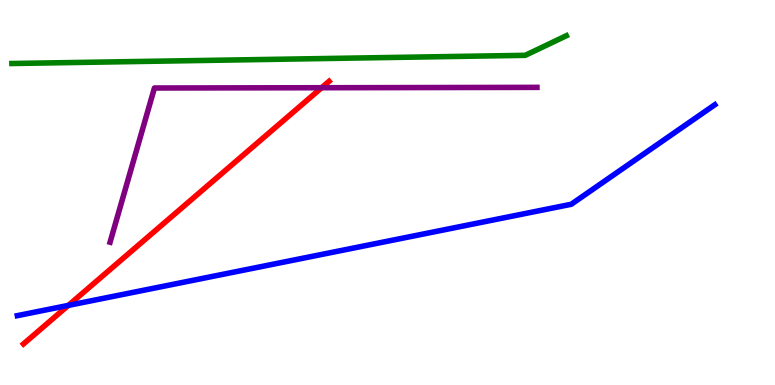[{'lines': ['blue', 'red'], 'intersections': [{'x': 0.882, 'y': 2.07}]}, {'lines': ['green', 'red'], 'intersections': []}, {'lines': ['purple', 'red'], 'intersections': [{'x': 4.15, 'y': 7.72}]}, {'lines': ['blue', 'green'], 'intersections': []}, {'lines': ['blue', 'purple'], 'intersections': []}, {'lines': ['green', 'purple'], 'intersections': []}]